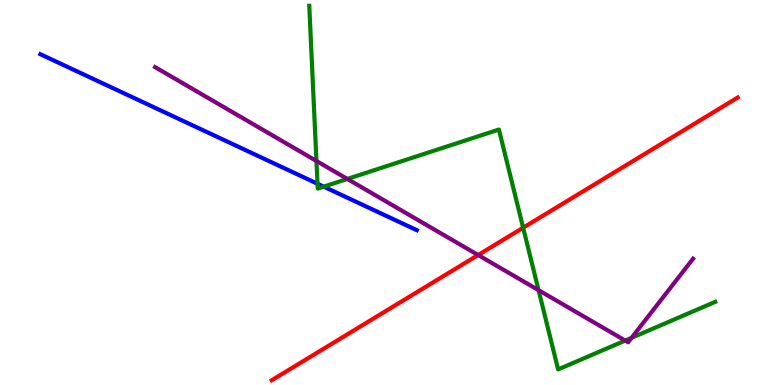[{'lines': ['blue', 'red'], 'intersections': []}, {'lines': ['green', 'red'], 'intersections': [{'x': 6.75, 'y': 4.09}]}, {'lines': ['purple', 'red'], 'intersections': [{'x': 6.17, 'y': 3.38}]}, {'lines': ['blue', 'green'], 'intersections': [{'x': 4.1, 'y': 5.23}, {'x': 4.18, 'y': 5.15}]}, {'lines': ['blue', 'purple'], 'intersections': []}, {'lines': ['green', 'purple'], 'intersections': [{'x': 4.08, 'y': 5.82}, {'x': 4.48, 'y': 5.35}, {'x': 6.95, 'y': 2.46}, {'x': 8.07, 'y': 1.15}, {'x': 8.15, 'y': 1.23}]}]